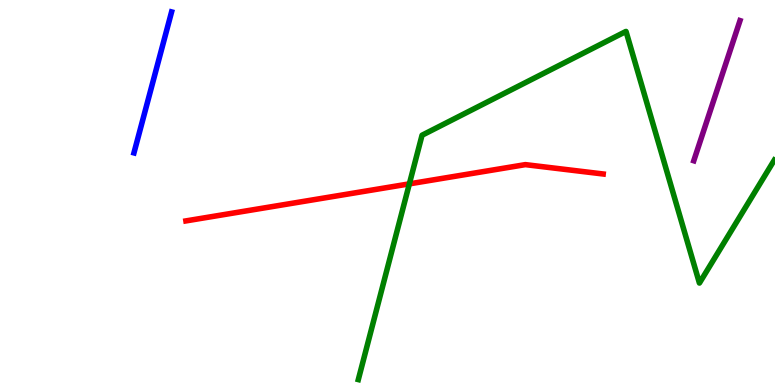[{'lines': ['blue', 'red'], 'intersections': []}, {'lines': ['green', 'red'], 'intersections': [{'x': 5.28, 'y': 5.22}]}, {'lines': ['purple', 'red'], 'intersections': []}, {'lines': ['blue', 'green'], 'intersections': []}, {'lines': ['blue', 'purple'], 'intersections': []}, {'lines': ['green', 'purple'], 'intersections': []}]